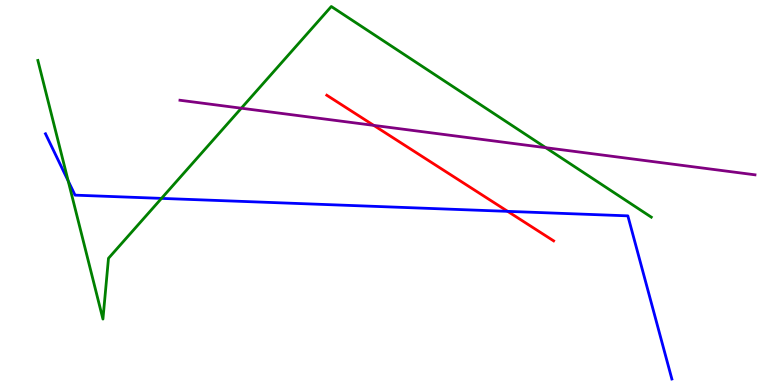[{'lines': ['blue', 'red'], 'intersections': [{'x': 6.55, 'y': 4.51}]}, {'lines': ['green', 'red'], 'intersections': []}, {'lines': ['purple', 'red'], 'intersections': [{'x': 4.82, 'y': 6.74}]}, {'lines': ['blue', 'green'], 'intersections': [{'x': 0.88, 'y': 5.3}, {'x': 2.08, 'y': 4.85}]}, {'lines': ['blue', 'purple'], 'intersections': []}, {'lines': ['green', 'purple'], 'intersections': [{'x': 3.11, 'y': 7.19}, {'x': 7.04, 'y': 6.16}]}]